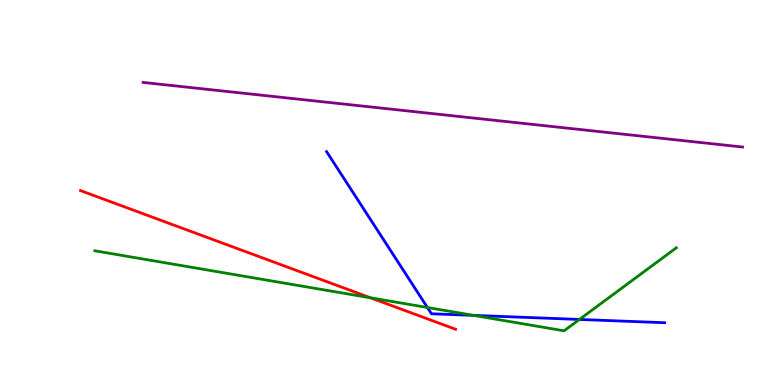[{'lines': ['blue', 'red'], 'intersections': []}, {'lines': ['green', 'red'], 'intersections': [{'x': 4.78, 'y': 2.26}]}, {'lines': ['purple', 'red'], 'intersections': []}, {'lines': ['blue', 'green'], 'intersections': [{'x': 5.52, 'y': 2.01}, {'x': 6.11, 'y': 1.81}, {'x': 7.48, 'y': 1.7}]}, {'lines': ['blue', 'purple'], 'intersections': []}, {'lines': ['green', 'purple'], 'intersections': []}]